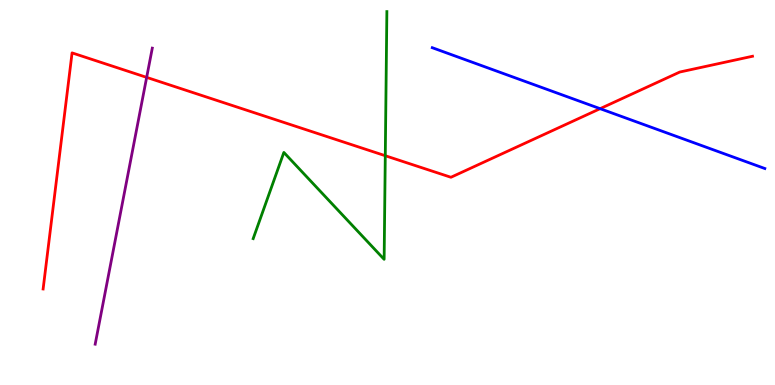[{'lines': ['blue', 'red'], 'intersections': [{'x': 7.74, 'y': 7.18}]}, {'lines': ['green', 'red'], 'intersections': [{'x': 4.97, 'y': 5.96}]}, {'lines': ['purple', 'red'], 'intersections': [{'x': 1.89, 'y': 7.99}]}, {'lines': ['blue', 'green'], 'intersections': []}, {'lines': ['blue', 'purple'], 'intersections': []}, {'lines': ['green', 'purple'], 'intersections': []}]